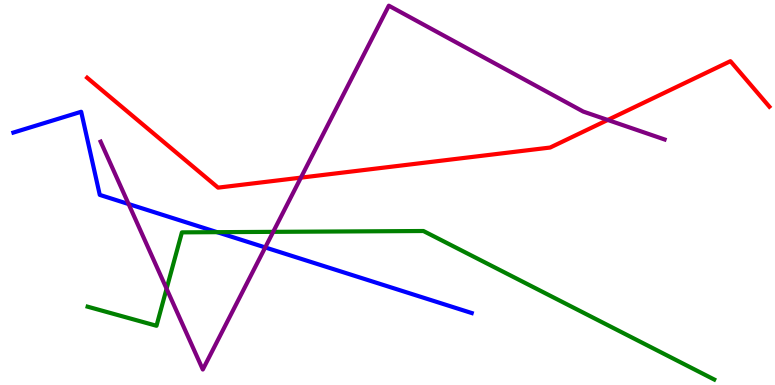[{'lines': ['blue', 'red'], 'intersections': []}, {'lines': ['green', 'red'], 'intersections': []}, {'lines': ['purple', 'red'], 'intersections': [{'x': 3.88, 'y': 5.39}, {'x': 7.84, 'y': 6.88}]}, {'lines': ['blue', 'green'], 'intersections': [{'x': 2.8, 'y': 3.97}]}, {'lines': ['blue', 'purple'], 'intersections': [{'x': 1.66, 'y': 4.7}, {'x': 3.42, 'y': 3.57}]}, {'lines': ['green', 'purple'], 'intersections': [{'x': 2.15, 'y': 2.5}, {'x': 3.53, 'y': 3.98}]}]